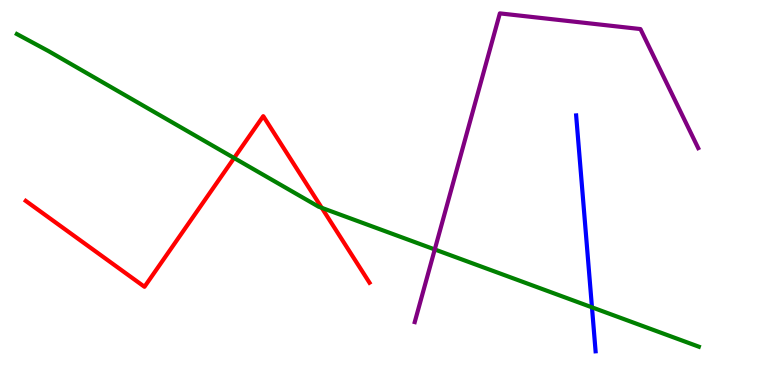[{'lines': ['blue', 'red'], 'intersections': []}, {'lines': ['green', 'red'], 'intersections': [{'x': 3.02, 'y': 5.9}, {'x': 4.15, 'y': 4.6}]}, {'lines': ['purple', 'red'], 'intersections': []}, {'lines': ['blue', 'green'], 'intersections': [{'x': 7.64, 'y': 2.02}]}, {'lines': ['blue', 'purple'], 'intersections': []}, {'lines': ['green', 'purple'], 'intersections': [{'x': 5.61, 'y': 3.52}]}]